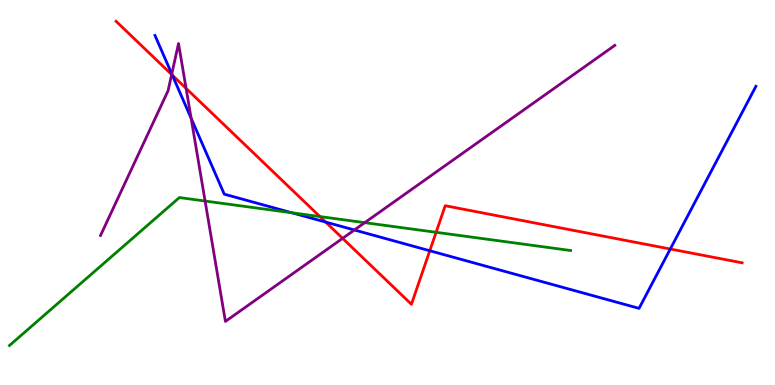[{'lines': ['blue', 'red'], 'intersections': [{'x': 2.22, 'y': 8.05}, {'x': 4.2, 'y': 4.23}, {'x': 5.55, 'y': 3.49}, {'x': 8.65, 'y': 3.53}]}, {'lines': ['green', 'red'], 'intersections': [{'x': 4.13, 'y': 4.37}, {'x': 5.63, 'y': 3.97}]}, {'lines': ['purple', 'red'], 'intersections': [{'x': 2.21, 'y': 8.06}, {'x': 2.4, 'y': 7.7}, {'x': 4.42, 'y': 3.81}]}, {'lines': ['blue', 'green'], 'intersections': [{'x': 3.77, 'y': 4.47}]}, {'lines': ['blue', 'purple'], 'intersections': [{'x': 2.22, 'y': 8.08}, {'x': 2.47, 'y': 6.93}, {'x': 4.57, 'y': 4.03}]}, {'lines': ['green', 'purple'], 'intersections': [{'x': 2.65, 'y': 4.78}, {'x': 4.71, 'y': 4.22}]}]